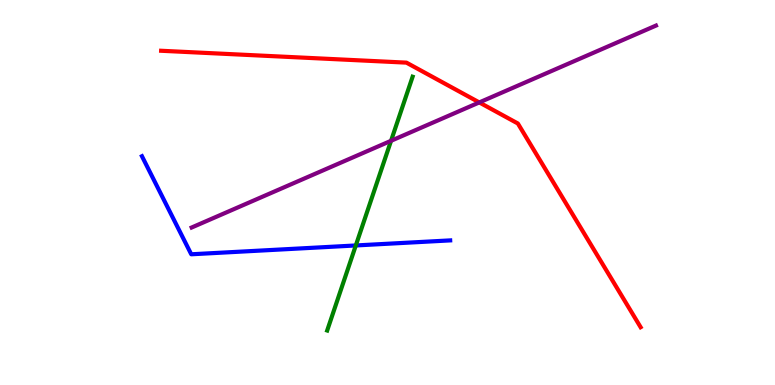[{'lines': ['blue', 'red'], 'intersections': []}, {'lines': ['green', 'red'], 'intersections': []}, {'lines': ['purple', 'red'], 'intersections': [{'x': 6.18, 'y': 7.34}]}, {'lines': ['blue', 'green'], 'intersections': [{'x': 4.59, 'y': 3.62}]}, {'lines': ['blue', 'purple'], 'intersections': []}, {'lines': ['green', 'purple'], 'intersections': [{'x': 5.05, 'y': 6.34}]}]